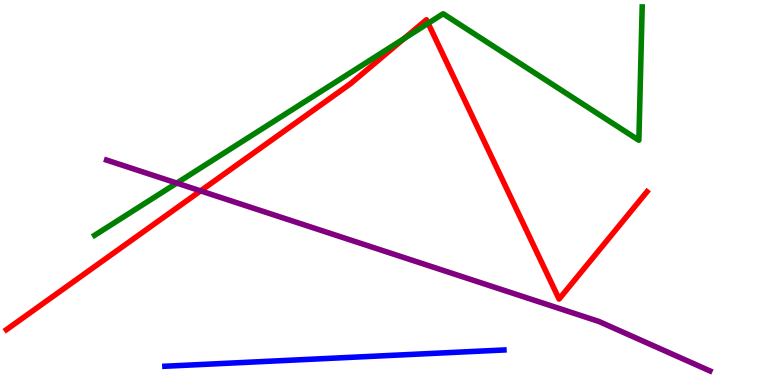[{'lines': ['blue', 'red'], 'intersections': []}, {'lines': ['green', 'red'], 'intersections': [{'x': 5.21, 'y': 9.0}, {'x': 5.52, 'y': 9.39}]}, {'lines': ['purple', 'red'], 'intersections': [{'x': 2.59, 'y': 5.04}]}, {'lines': ['blue', 'green'], 'intersections': []}, {'lines': ['blue', 'purple'], 'intersections': []}, {'lines': ['green', 'purple'], 'intersections': [{'x': 2.28, 'y': 5.24}]}]